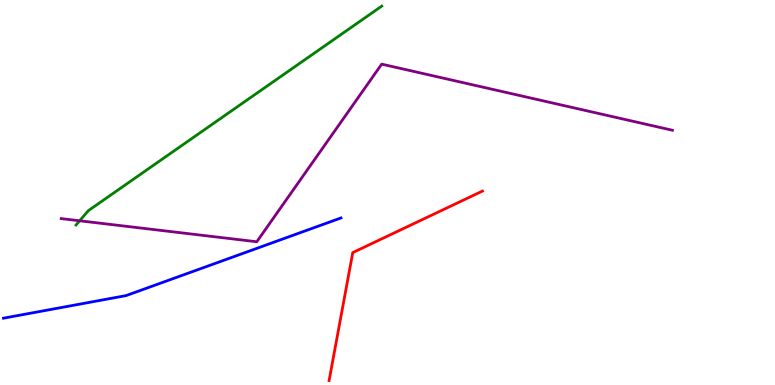[{'lines': ['blue', 'red'], 'intersections': []}, {'lines': ['green', 'red'], 'intersections': []}, {'lines': ['purple', 'red'], 'intersections': []}, {'lines': ['blue', 'green'], 'intersections': []}, {'lines': ['blue', 'purple'], 'intersections': []}, {'lines': ['green', 'purple'], 'intersections': [{'x': 1.03, 'y': 4.27}]}]